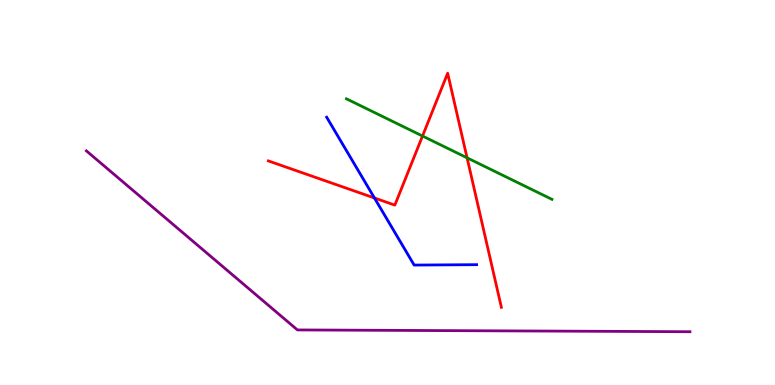[{'lines': ['blue', 'red'], 'intersections': [{'x': 4.83, 'y': 4.86}]}, {'lines': ['green', 'red'], 'intersections': [{'x': 5.45, 'y': 6.47}, {'x': 6.03, 'y': 5.9}]}, {'lines': ['purple', 'red'], 'intersections': []}, {'lines': ['blue', 'green'], 'intersections': []}, {'lines': ['blue', 'purple'], 'intersections': []}, {'lines': ['green', 'purple'], 'intersections': []}]